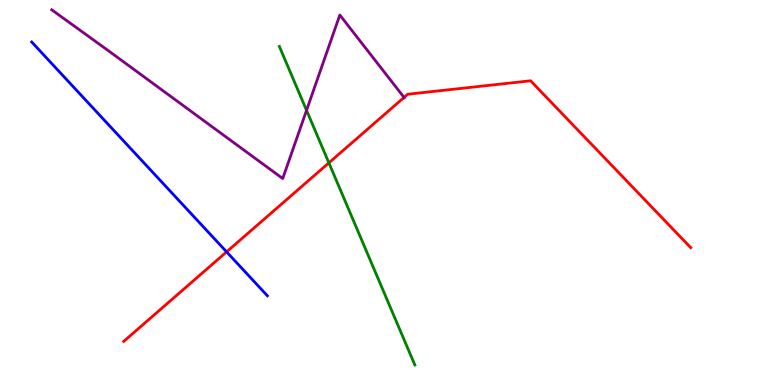[{'lines': ['blue', 'red'], 'intersections': [{'x': 2.92, 'y': 3.46}]}, {'lines': ['green', 'red'], 'intersections': [{'x': 4.24, 'y': 5.77}]}, {'lines': ['purple', 'red'], 'intersections': [{'x': 5.21, 'y': 7.47}]}, {'lines': ['blue', 'green'], 'intersections': []}, {'lines': ['blue', 'purple'], 'intersections': []}, {'lines': ['green', 'purple'], 'intersections': [{'x': 3.96, 'y': 7.13}]}]